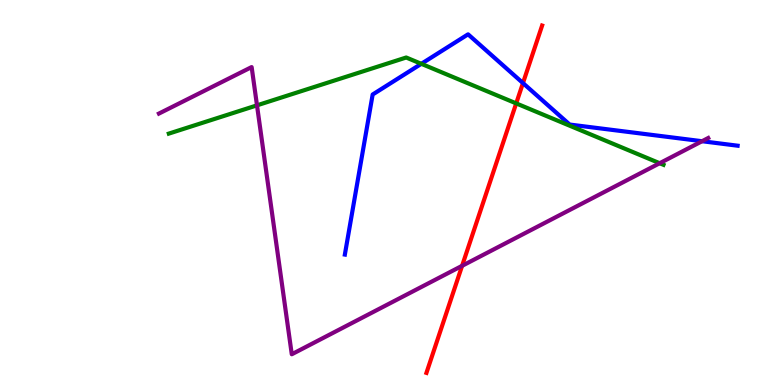[{'lines': ['blue', 'red'], 'intersections': [{'x': 6.75, 'y': 7.84}]}, {'lines': ['green', 'red'], 'intersections': [{'x': 6.66, 'y': 7.31}]}, {'lines': ['purple', 'red'], 'intersections': [{'x': 5.96, 'y': 3.1}]}, {'lines': ['blue', 'green'], 'intersections': [{'x': 5.44, 'y': 8.34}]}, {'lines': ['blue', 'purple'], 'intersections': [{'x': 9.06, 'y': 6.33}]}, {'lines': ['green', 'purple'], 'intersections': [{'x': 3.32, 'y': 7.26}, {'x': 8.51, 'y': 5.76}]}]